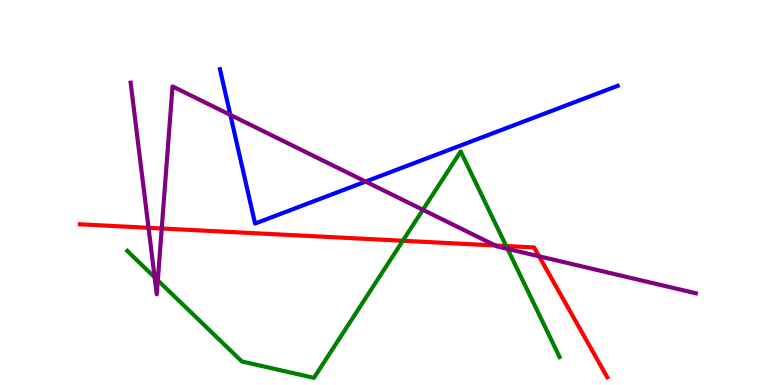[{'lines': ['blue', 'red'], 'intersections': []}, {'lines': ['green', 'red'], 'intersections': [{'x': 5.2, 'y': 3.75}, {'x': 6.53, 'y': 3.61}]}, {'lines': ['purple', 'red'], 'intersections': [{'x': 1.92, 'y': 4.08}, {'x': 2.09, 'y': 4.07}, {'x': 6.39, 'y': 3.62}, {'x': 6.96, 'y': 3.34}]}, {'lines': ['blue', 'green'], 'intersections': []}, {'lines': ['blue', 'purple'], 'intersections': [{'x': 2.97, 'y': 7.02}, {'x': 4.72, 'y': 5.28}]}, {'lines': ['green', 'purple'], 'intersections': [{'x': 2.0, 'y': 2.8}, {'x': 2.04, 'y': 2.72}, {'x': 5.46, 'y': 4.55}, {'x': 6.55, 'y': 3.54}]}]